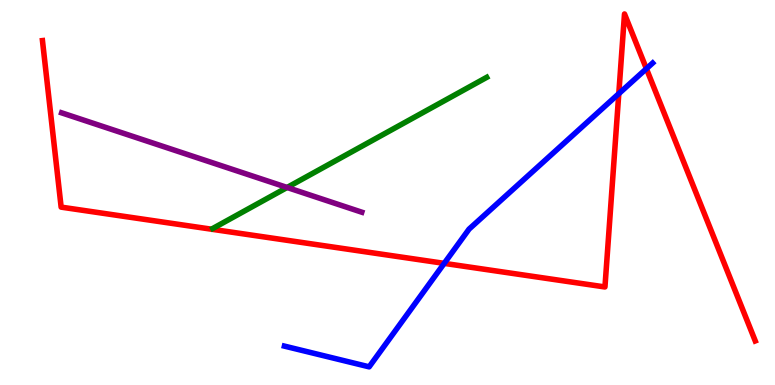[{'lines': ['blue', 'red'], 'intersections': [{'x': 5.73, 'y': 3.16}, {'x': 7.98, 'y': 7.57}, {'x': 8.34, 'y': 8.22}]}, {'lines': ['green', 'red'], 'intersections': []}, {'lines': ['purple', 'red'], 'intersections': []}, {'lines': ['blue', 'green'], 'intersections': []}, {'lines': ['blue', 'purple'], 'intersections': []}, {'lines': ['green', 'purple'], 'intersections': [{'x': 3.7, 'y': 5.13}]}]